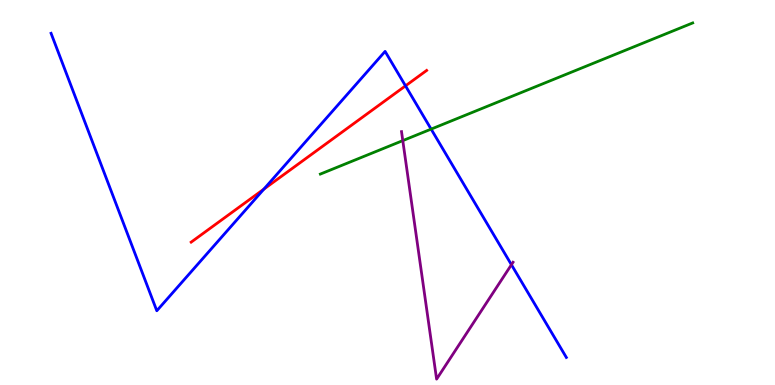[{'lines': ['blue', 'red'], 'intersections': [{'x': 3.4, 'y': 5.09}, {'x': 5.23, 'y': 7.77}]}, {'lines': ['green', 'red'], 'intersections': []}, {'lines': ['purple', 'red'], 'intersections': []}, {'lines': ['blue', 'green'], 'intersections': [{'x': 5.56, 'y': 6.65}]}, {'lines': ['blue', 'purple'], 'intersections': [{'x': 6.6, 'y': 3.12}]}, {'lines': ['green', 'purple'], 'intersections': [{'x': 5.2, 'y': 6.35}]}]